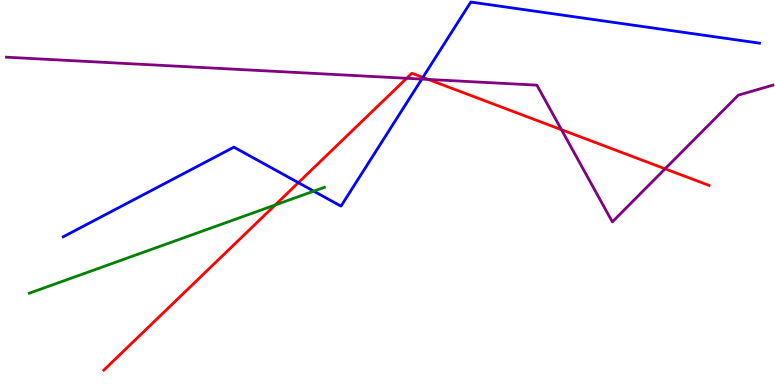[{'lines': ['blue', 'red'], 'intersections': [{'x': 3.85, 'y': 5.26}, {'x': 5.46, 'y': 7.99}]}, {'lines': ['green', 'red'], 'intersections': [{'x': 3.55, 'y': 4.68}]}, {'lines': ['purple', 'red'], 'intersections': [{'x': 5.25, 'y': 7.97}, {'x': 5.53, 'y': 7.94}, {'x': 7.24, 'y': 6.63}, {'x': 8.58, 'y': 5.62}]}, {'lines': ['blue', 'green'], 'intersections': [{'x': 4.05, 'y': 5.03}]}, {'lines': ['blue', 'purple'], 'intersections': [{'x': 5.44, 'y': 7.95}]}, {'lines': ['green', 'purple'], 'intersections': []}]